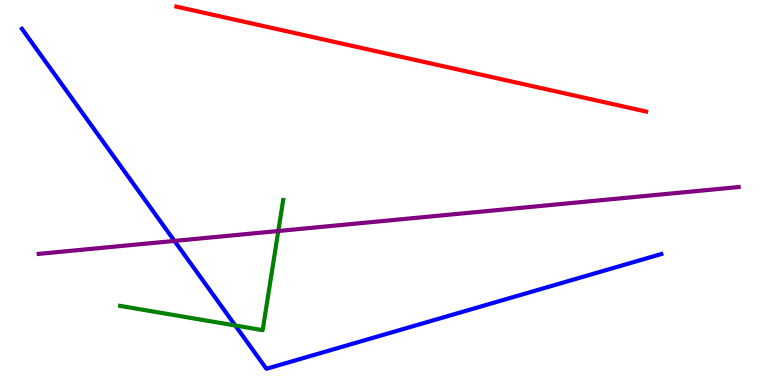[{'lines': ['blue', 'red'], 'intersections': []}, {'lines': ['green', 'red'], 'intersections': []}, {'lines': ['purple', 'red'], 'intersections': []}, {'lines': ['blue', 'green'], 'intersections': [{'x': 3.04, 'y': 1.55}]}, {'lines': ['blue', 'purple'], 'intersections': [{'x': 2.25, 'y': 3.74}]}, {'lines': ['green', 'purple'], 'intersections': [{'x': 3.59, 'y': 4.0}]}]